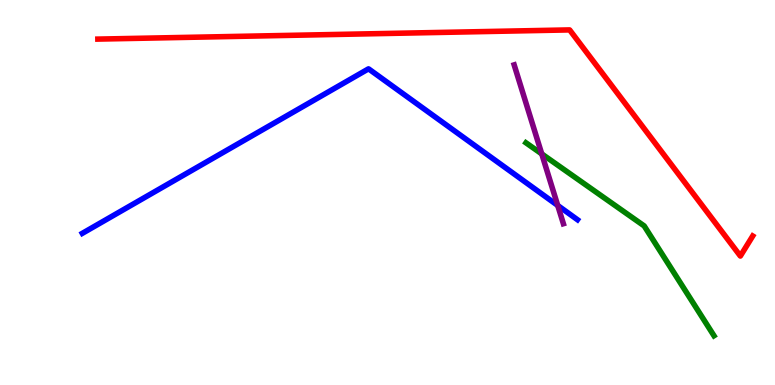[{'lines': ['blue', 'red'], 'intersections': []}, {'lines': ['green', 'red'], 'intersections': []}, {'lines': ['purple', 'red'], 'intersections': []}, {'lines': ['blue', 'green'], 'intersections': []}, {'lines': ['blue', 'purple'], 'intersections': [{'x': 7.2, 'y': 4.66}]}, {'lines': ['green', 'purple'], 'intersections': [{'x': 6.99, 'y': 6.0}]}]